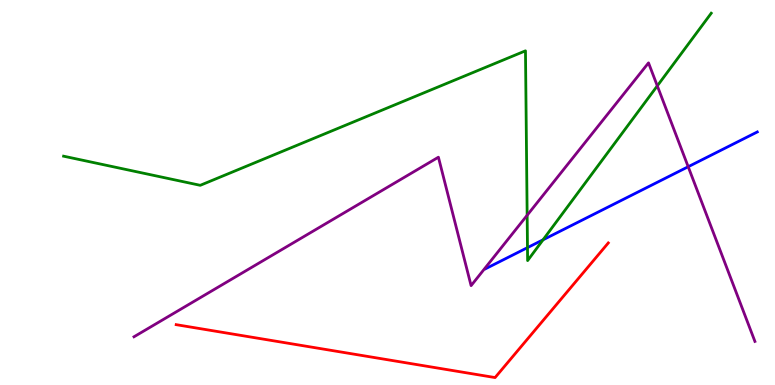[{'lines': ['blue', 'red'], 'intersections': []}, {'lines': ['green', 'red'], 'intersections': []}, {'lines': ['purple', 'red'], 'intersections': []}, {'lines': ['blue', 'green'], 'intersections': [{'x': 6.81, 'y': 3.57}, {'x': 7.01, 'y': 3.77}]}, {'lines': ['blue', 'purple'], 'intersections': [{'x': 8.88, 'y': 5.67}]}, {'lines': ['green', 'purple'], 'intersections': [{'x': 6.8, 'y': 4.41}, {'x': 8.48, 'y': 7.77}]}]